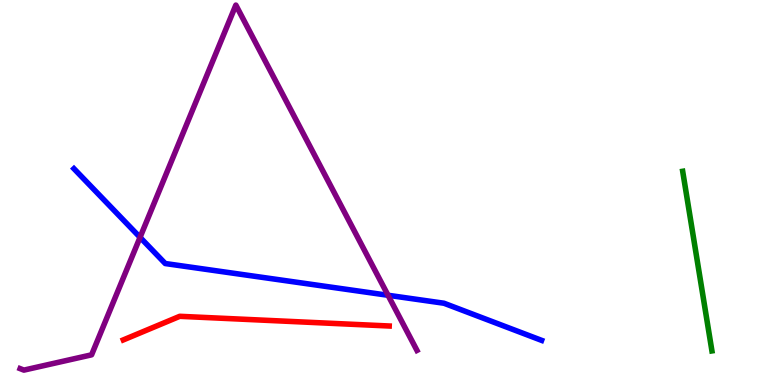[{'lines': ['blue', 'red'], 'intersections': []}, {'lines': ['green', 'red'], 'intersections': []}, {'lines': ['purple', 'red'], 'intersections': []}, {'lines': ['blue', 'green'], 'intersections': []}, {'lines': ['blue', 'purple'], 'intersections': [{'x': 1.81, 'y': 3.84}, {'x': 5.01, 'y': 2.33}]}, {'lines': ['green', 'purple'], 'intersections': []}]